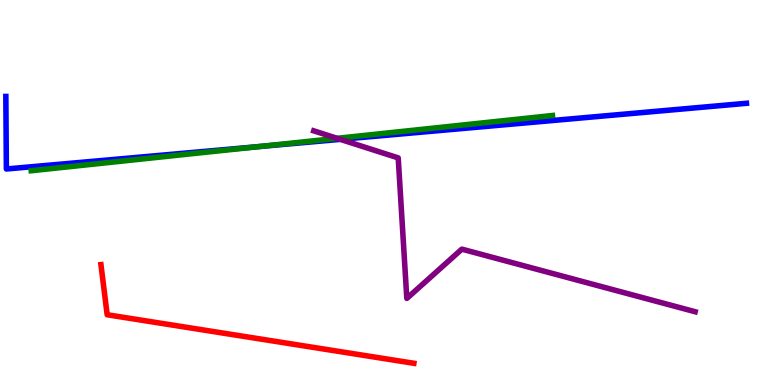[{'lines': ['blue', 'red'], 'intersections': []}, {'lines': ['green', 'red'], 'intersections': []}, {'lines': ['purple', 'red'], 'intersections': []}, {'lines': ['blue', 'green'], 'intersections': [{'x': 3.37, 'y': 6.2}]}, {'lines': ['blue', 'purple'], 'intersections': [{'x': 4.39, 'y': 6.38}]}, {'lines': ['green', 'purple'], 'intersections': [{'x': 4.35, 'y': 6.41}]}]